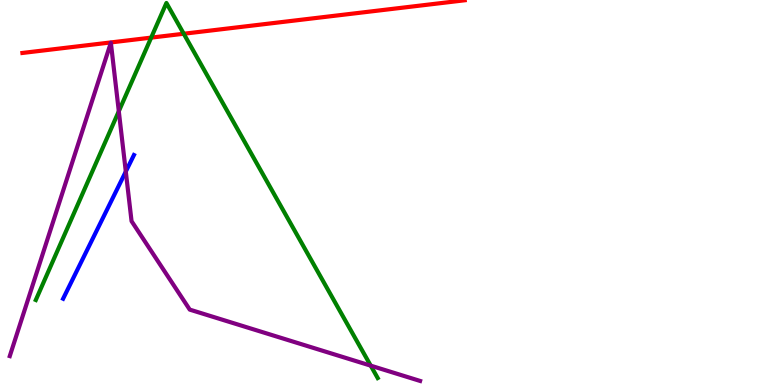[{'lines': ['blue', 'red'], 'intersections': []}, {'lines': ['green', 'red'], 'intersections': [{'x': 1.95, 'y': 9.02}, {'x': 2.37, 'y': 9.12}]}, {'lines': ['purple', 'red'], 'intersections': []}, {'lines': ['blue', 'green'], 'intersections': []}, {'lines': ['blue', 'purple'], 'intersections': [{'x': 1.62, 'y': 5.54}]}, {'lines': ['green', 'purple'], 'intersections': [{'x': 1.53, 'y': 7.11}, {'x': 4.78, 'y': 0.503}]}]